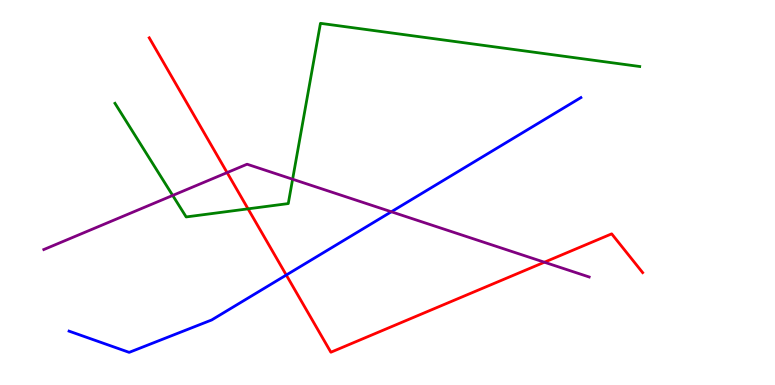[{'lines': ['blue', 'red'], 'intersections': [{'x': 3.69, 'y': 2.86}]}, {'lines': ['green', 'red'], 'intersections': [{'x': 3.2, 'y': 4.58}]}, {'lines': ['purple', 'red'], 'intersections': [{'x': 2.93, 'y': 5.52}, {'x': 7.02, 'y': 3.19}]}, {'lines': ['blue', 'green'], 'intersections': []}, {'lines': ['blue', 'purple'], 'intersections': [{'x': 5.05, 'y': 4.5}]}, {'lines': ['green', 'purple'], 'intersections': [{'x': 2.23, 'y': 4.92}, {'x': 3.78, 'y': 5.34}]}]